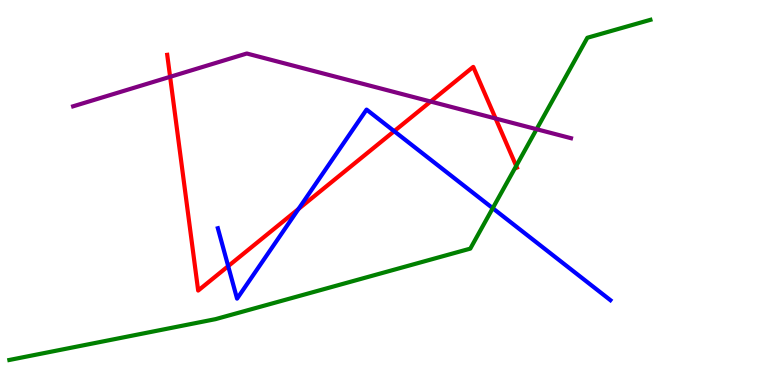[{'lines': ['blue', 'red'], 'intersections': [{'x': 2.94, 'y': 3.09}, {'x': 3.85, 'y': 4.57}, {'x': 5.09, 'y': 6.59}]}, {'lines': ['green', 'red'], 'intersections': [{'x': 6.66, 'y': 5.69}]}, {'lines': ['purple', 'red'], 'intersections': [{'x': 2.2, 'y': 8.0}, {'x': 5.56, 'y': 7.36}, {'x': 6.4, 'y': 6.92}]}, {'lines': ['blue', 'green'], 'intersections': [{'x': 6.36, 'y': 4.59}]}, {'lines': ['blue', 'purple'], 'intersections': []}, {'lines': ['green', 'purple'], 'intersections': [{'x': 6.92, 'y': 6.64}]}]